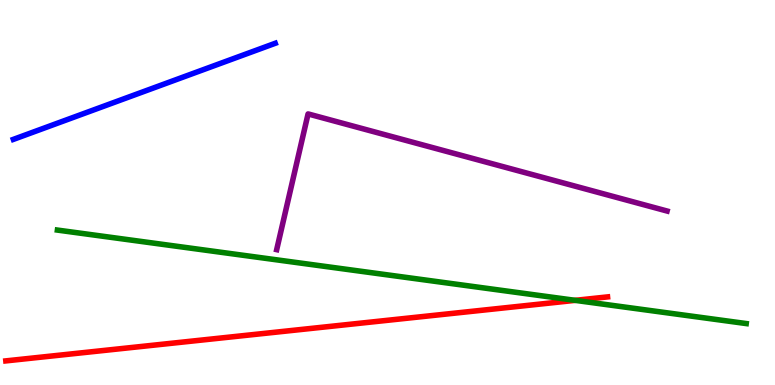[{'lines': ['blue', 'red'], 'intersections': []}, {'lines': ['green', 'red'], 'intersections': [{'x': 7.42, 'y': 2.2}]}, {'lines': ['purple', 'red'], 'intersections': []}, {'lines': ['blue', 'green'], 'intersections': []}, {'lines': ['blue', 'purple'], 'intersections': []}, {'lines': ['green', 'purple'], 'intersections': []}]